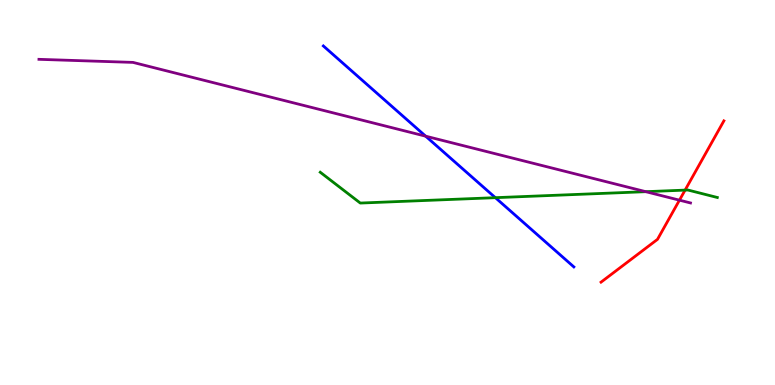[{'lines': ['blue', 'red'], 'intersections': []}, {'lines': ['green', 'red'], 'intersections': [{'x': 8.84, 'y': 5.06}]}, {'lines': ['purple', 'red'], 'intersections': [{'x': 8.77, 'y': 4.8}]}, {'lines': ['blue', 'green'], 'intersections': [{'x': 6.39, 'y': 4.87}]}, {'lines': ['blue', 'purple'], 'intersections': [{'x': 5.49, 'y': 6.46}]}, {'lines': ['green', 'purple'], 'intersections': [{'x': 8.33, 'y': 5.02}]}]